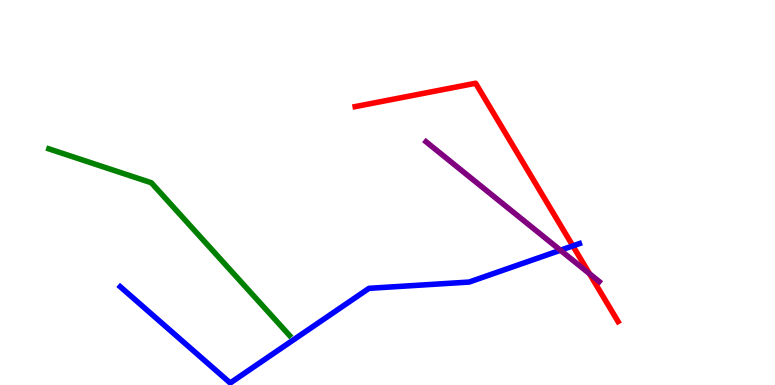[{'lines': ['blue', 'red'], 'intersections': [{'x': 7.39, 'y': 3.61}]}, {'lines': ['green', 'red'], 'intersections': []}, {'lines': ['purple', 'red'], 'intersections': [{'x': 7.61, 'y': 2.89}]}, {'lines': ['blue', 'green'], 'intersections': []}, {'lines': ['blue', 'purple'], 'intersections': [{'x': 7.23, 'y': 3.5}]}, {'lines': ['green', 'purple'], 'intersections': []}]